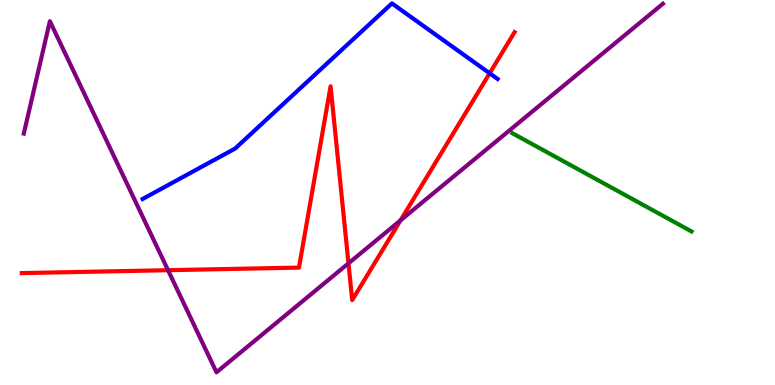[{'lines': ['blue', 'red'], 'intersections': [{'x': 6.32, 'y': 8.1}]}, {'lines': ['green', 'red'], 'intersections': []}, {'lines': ['purple', 'red'], 'intersections': [{'x': 2.17, 'y': 2.98}, {'x': 4.5, 'y': 3.16}, {'x': 5.17, 'y': 4.28}]}, {'lines': ['blue', 'green'], 'intersections': []}, {'lines': ['blue', 'purple'], 'intersections': []}, {'lines': ['green', 'purple'], 'intersections': []}]